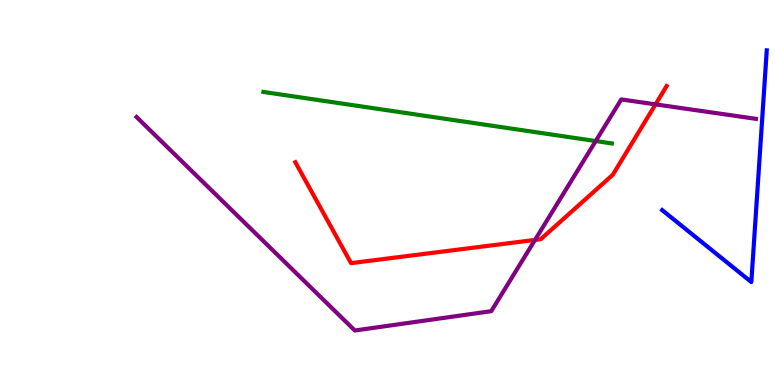[{'lines': ['blue', 'red'], 'intersections': []}, {'lines': ['green', 'red'], 'intersections': []}, {'lines': ['purple', 'red'], 'intersections': [{'x': 6.9, 'y': 3.77}, {'x': 8.46, 'y': 7.29}]}, {'lines': ['blue', 'green'], 'intersections': []}, {'lines': ['blue', 'purple'], 'intersections': []}, {'lines': ['green', 'purple'], 'intersections': [{'x': 7.69, 'y': 6.34}]}]